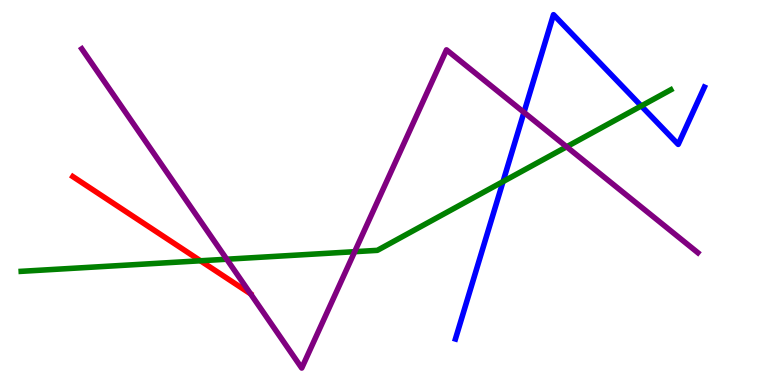[{'lines': ['blue', 'red'], 'intersections': []}, {'lines': ['green', 'red'], 'intersections': [{'x': 2.59, 'y': 3.23}]}, {'lines': ['purple', 'red'], 'intersections': []}, {'lines': ['blue', 'green'], 'intersections': [{'x': 6.49, 'y': 5.28}, {'x': 8.27, 'y': 7.25}]}, {'lines': ['blue', 'purple'], 'intersections': [{'x': 6.76, 'y': 7.08}]}, {'lines': ['green', 'purple'], 'intersections': [{'x': 2.93, 'y': 3.27}, {'x': 4.58, 'y': 3.46}, {'x': 7.31, 'y': 6.19}]}]